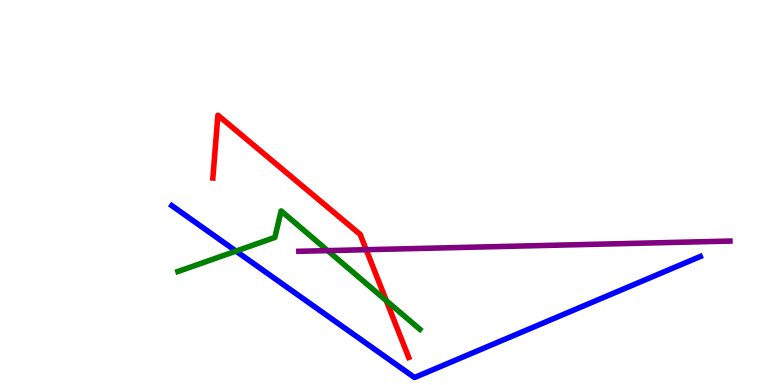[{'lines': ['blue', 'red'], 'intersections': []}, {'lines': ['green', 'red'], 'intersections': [{'x': 4.98, 'y': 2.19}]}, {'lines': ['purple', 'red'], 'intersections': [{'x': 4.73, 'y': 3.51}]}, {'lines': ['blue', 'green'], 'intersections': [{'x': 3.05, 'y': 3.48}]}, {'lines': ['blue', 'purple'], 'intersections': []}, {'lines': ['green', 'purple'], 'intersections': [{'x': 4.23, 'y': 3.49}]}]